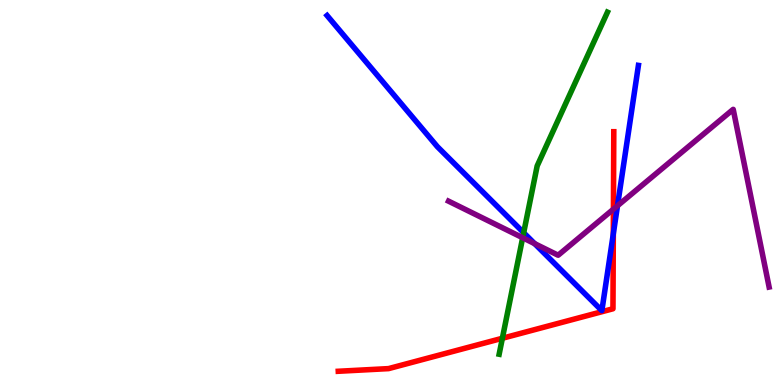[{'lines': ['blue', 'red'], 'intersections': [{'x': 7.91, 'y': 3.93}]}, {'lines': ['green', 'red'], 'intersections': [{'x': 6.48, 'y': 1.21}]}, {'lines': ['purple', 'red'], 'intersections': [{'x': 7.92, 'y': 4.57}]}, {'lines': ['blue', 'green'], 'intersections': [{'x': 6.76, 'y': 3.96}]}, {'lines': ['blue', 'purple'], 'intersections': [{'x': 6.9, 'y': 3.67}, {'x': 7.97, 'y': 4.66}]}, {'lines': ['green', 'purple'], 'intersections': [{'x': 6.74, 'y': 3.83}]}]